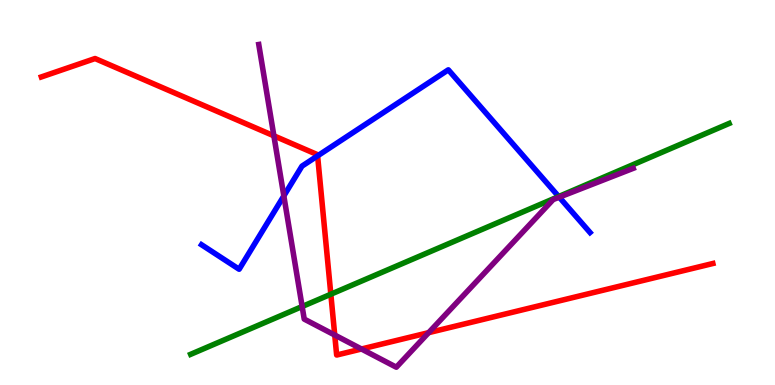[{'lines': ['blue', 'red'], 'intersections': [{'x': 4.1, 'y': 5.95}]}, {'lines': ['green', 'red'], 'intersections': [{'x': 4.27, 'y': 2.36}]}, {'lines': ['purple', 'red'], 'intersections': [{'x': 3.53, 'y': 6.47}, {'x': 4.32, 'y': 1.3}, {'x': 4.66, 'y': 0.935}, {'x': 5.53, 'y': 1.36}]}, {'lines': ['blue', 'green'], 'intersections': [{'x': 7.21, 'y': 4.9}]}, {'lines': ['blue', 'purple'], 'intersections': [{'x': 3.66, 'y': 4.91}, {'x': 7.22, 'y': 4.88}]}, {'lines': ['green', 'purple'], 'intersections': [{'x': 3.9, 'y': 2.04}]}]